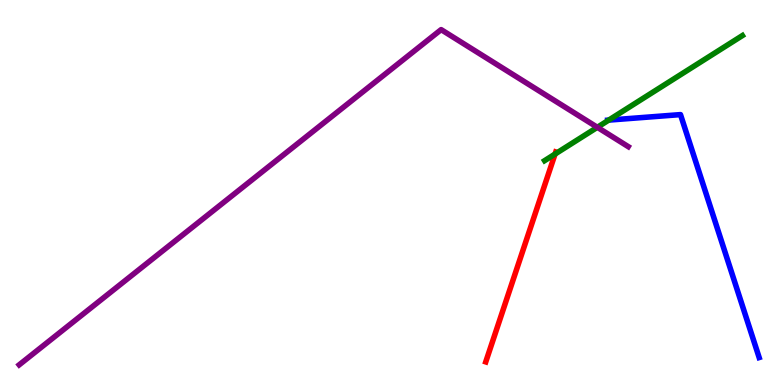[{'lines': ['blue', 'red'], 'intersections': []}, {'lines': ['green', 'red'], 'intersections': [{'x': 7.16, 'y': 6.0}]}, {'lines': ['purple', 'red'], 'intersections': []}, {'lines': ['blue', 'green'], 'intersections': [{'x': 7.85, 'y': 6.88}]}, {'lines': ['blue', 'purple'], 'intersections': []}, {'lines': ['green', 'purple'], 'intersections': [{'x': 7.71, 'y': 6.69}]}]